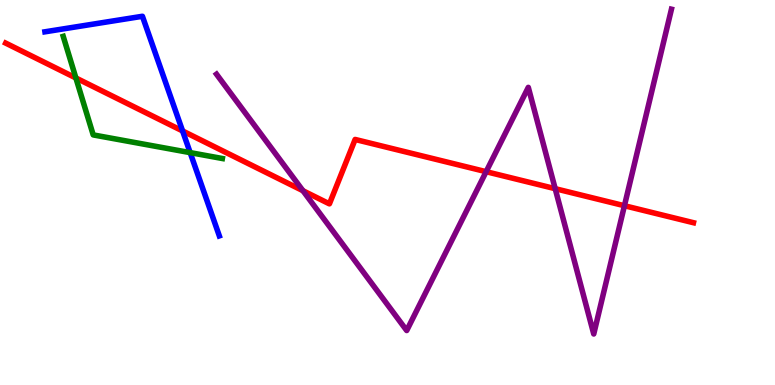[{'lines': ['blue', 'red'], 'intersections': [{'x': 2.36, 'y': 6.6}]}, {'lines': ['green', 'red'], 'intersections': [{'x': 0.979, 'y': 7.97}]}, {'lines': ['purple', 'red'], 'intersections': [{'x': 3.91, 'y': 5.05}, {'x': 6.27, 'y': 5.54}, {'x': 7.16, 'y': 5.1}, {'x': 8.06, 'y': 4.66}]}, {'lines': ['blue', 'green'], 'intersections': [{'x': 2.45, 'y': 6.04}]}, {'lines': ['blue', 'purple'], 'intersections': []}, {'lines': ['green', 'purple'], 'intersections': []}]